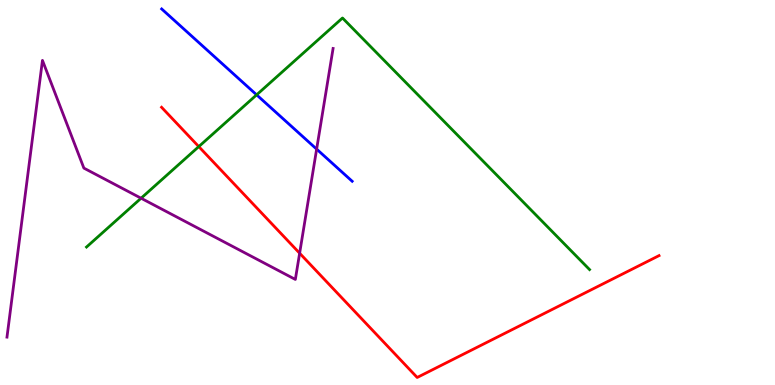[{'lines': ['blue', 'red'], 'intersections': []}, {'lines': ['green', 'red'], 'intersections': [{'x': 2.56, 'y': 6.19}]}, {'lines': ['purple', 'red'], 'intersections': [{'x': 3.87, 'y': 3.42}]}, {'lines': ['blue', 'green'], 'intersections': [{'x': 3.31, 'y': 7.54}]}, {'lines': ['blue', 'purple'], 'intersections': [{'x': 4.09, 'y': 6.13}]}, {'lines': ['green', 'purple'], 'intersections': [{'x': 1.82, 'y': 4.85}]}]